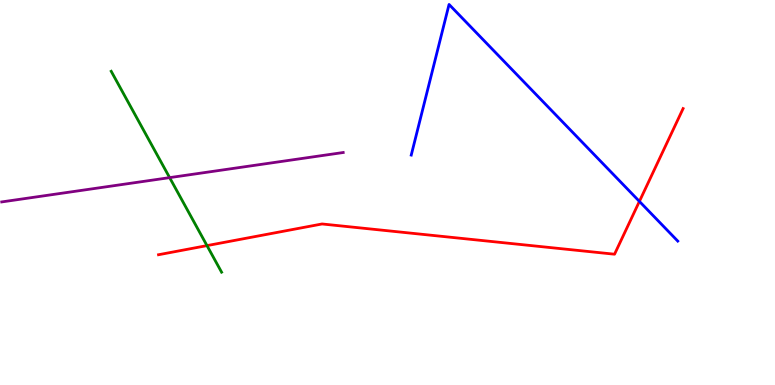[{'lines': ['blue', 'red'], 'intersections': [{'x': 8.25, 'y': 4.77}]}, {'lines': ['green', 'red'], 'intersections': [{'x': 2.67, 'y': 3.62}]}, {'lines': ['purple', 'red'], 'intersections': []}, {'lines': ['blue', 'green'], 'intersections': []}, {'lines': ['blue', 'purple'], 'intersections': []}, {'lines': ['green', 'purple'], 'intersections': [{'x': 2.19, 'y': 5.39}]}]